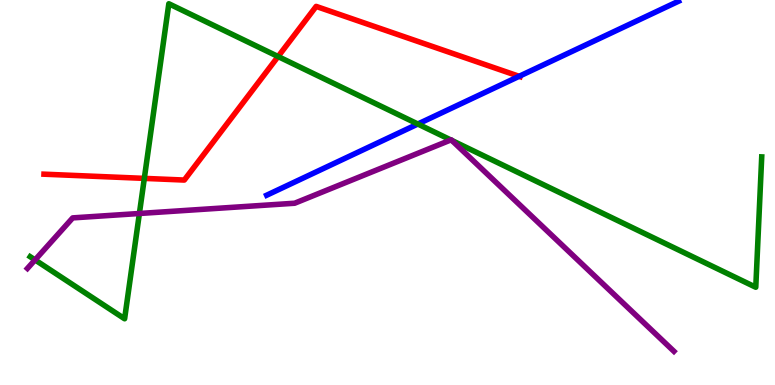[{'lines': ['blue', 'red'], 'intersections': [{'x': 6.7, 'y': 8.02}]}, {'lines': ['green', 'red'], 'intersections': [{'x': 1.86, 'y': 5.37}, {'x': 3.59, 'y': 8.53}]}, {'lines': ['purple', 'red'], 'intersections': []}, {'lines': ['blue', 'green'], 'intersections': [{'x': 5.39, 'y': 6.78}]}, {'lines': ['blue', 'purple'], 'intersections': []}, {'lines': ['green', 'purple'], 'intersections': [{'x': 0.452, 'y': 3.25}, {'x': 1.8, 'y': 4.45}, {'x': 5.82, 'y': 6.36}, {'x': 5.83, 'y': 6.35}]}]